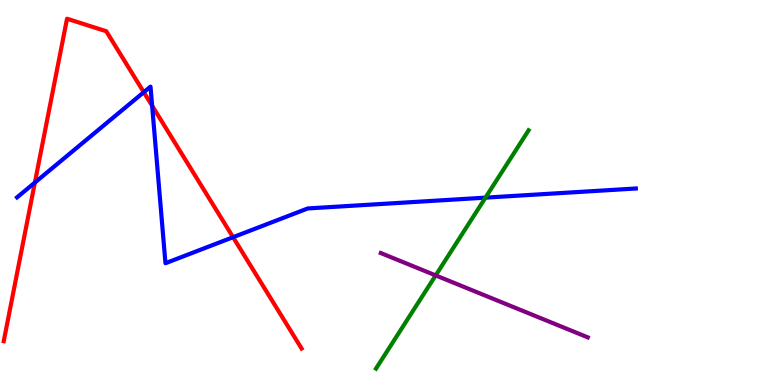[{'lines': ['blue', 'red'], 'intersections': [{'x': 0.45, 'y': 5.26}, {'x': 1.86, 'y': 7.6}, {'x': 1.96, 'y': 7.25}, {'x': 3.01, 'y': 3.84}]}, {'lines': ['green', 'red'], 'intersections': []}, {'lines': ['purple', 'red'], 'intersections': []}, {'lines': ['blue', 'green'], 'intersections': [{'x': 6.26, 'y': 4.87}]}, {'lines': ['blue', 'purple'], 'intersections': []}, {'lines': ['green', 'purple'], 'intersections': [{'x': 5.62, 'y': 2.85}]}]